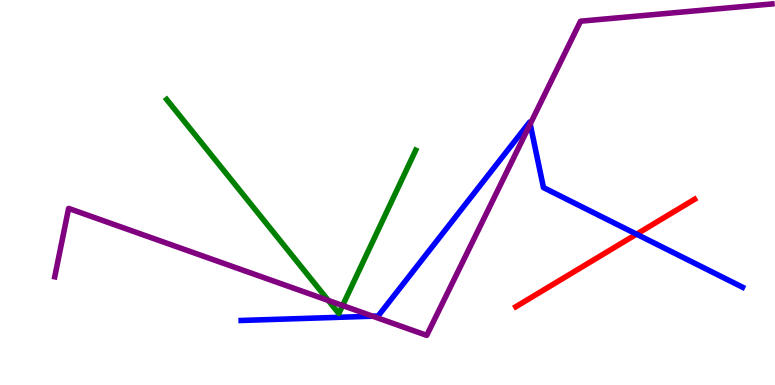[{'lines': ['blue', 'red'], 'intersections': [{'x': 8.21, 'y': 3.92}]}, {'lines': ['green', 'red'], 'intersections': []}, {'lines': ['purple', 'red'], 'intersections': []}, {'lines': ['blue', 'green'], 'intersections': []}, {'lines': ['blue', 'purple'], 'intersections': [{'x': 4.81, 'y': 1.79}, {'x': 6.84, 'y': 6.78}]}, {'lines': ['green', 'purple'], 'intersections': [{'x': 4.24, 'y': 2.2}, {'x': 4.42, 'y': 2.06}]}]